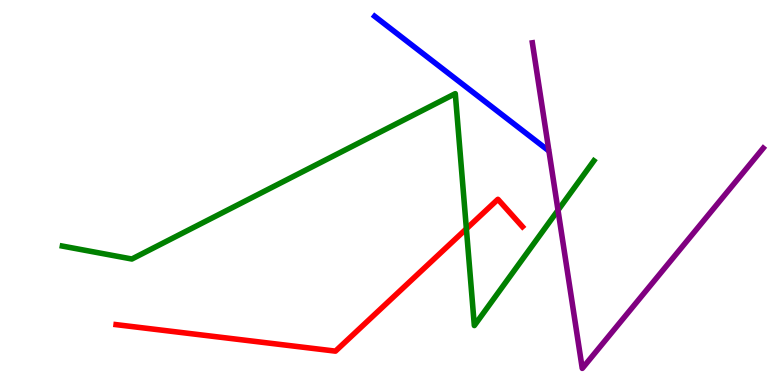[{'lines': ['blue', 'red'], 'intersections': []}, {'lines': ['green', 'red'], 'intersections': [{'x': 6.02, 'y': 4.06}]}, {'lines': ['purple', 'red'], 'intersections': []}, {'lines': ['blue', 'green'], 'intersections': []}, {'lines': ['blue', 'purple'], 'intersections': []}, {'lines': ['green', 'purple'], 'intersections': [{'x': 7.2, 'y': 4.54}]}]